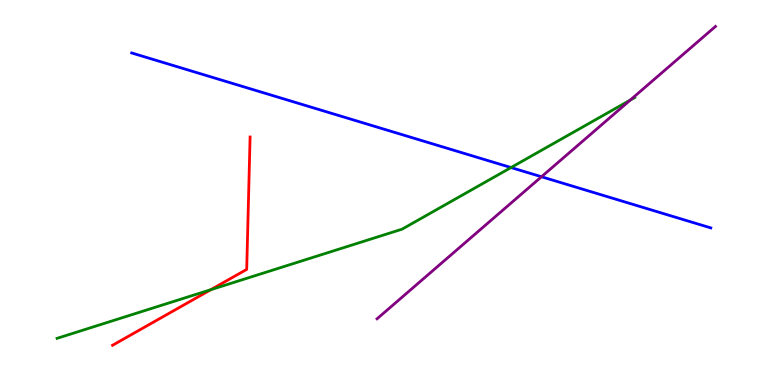[{'lines': ['blue', 'red'], 'intersections': []}, {'lines': ['green', 'red'], 'intersections': [{'x': 2.72, 'y': 2.48}]}, {'lines': ['purple', 'red'], 'intersections': []}, {'lines': ['blue', 'green'], 'intersections': [{'x': 6.59, 'y': 5.65}]}, {'lines': ['blue', 'purple'], 'intersections': [{'x': 6.99, 'y': 5.41}]}, {'lines': ['green', 'purple'], 'intersections': [{'x': 8.13, 'y': 7.4}]}]